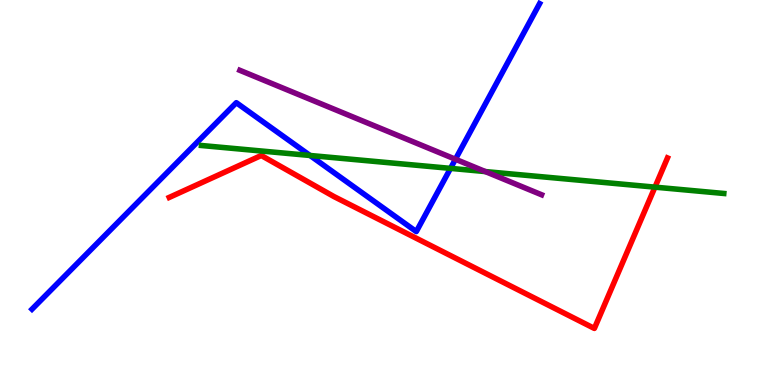[{'lines': ['blue', 'red'], 'intersections': []}, {'lines': ['green', 'red'], 'intersections': [{'x': 8.45, 'y': 5.14}]}, {'lines': ['purple', 'red'], 'intersections': []}, {'lines': ['blue', 'green'], 'intersections': [{'x': 4.0, 'y': 5.96}, {'x': 5.81, 'y': 5.63}]}, {'lines': ['blue', 'purple'], 'intersections': [{'x': 5.88, 'y': 5.86}]}, {'lines': ['green', 'purple'], 'intersections': [{'x': 6.26, 'y': 5.54}]}]